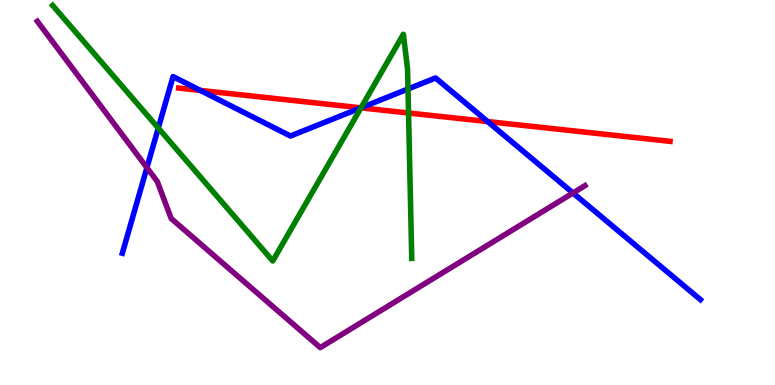[{'lines': ['blue', 'red'], 'intersections': [{'x': 2.59, 'y': 7.65}, {'x': 4.66, 'y': 7.2}, {'x': 6.29, 'y': 6.84}]}, {'lines': ['green', 'red'], 'intersections': [{'x': 4.66, 'y': 7.2}, {'x': 5.27, 'y': 7.07}]}, {'lines': ['purple', 'red'], 'intersections': []}, {'lines': ['blue', 'green'], 'intersections': [{'x': 2.04, 'y': 6.67}, {'x': 4.66, 'y': 7.2}, {'x': 5.26, 'y': 7.69}]}, {'lines': ['blue', 'purple'], 'intersections': [{'x': 1.9, 'y': 5.65}, {'x': 7.39, 'y': 4.99}]}, {'lines': ['green', 'purple'], 'intersections': []}]